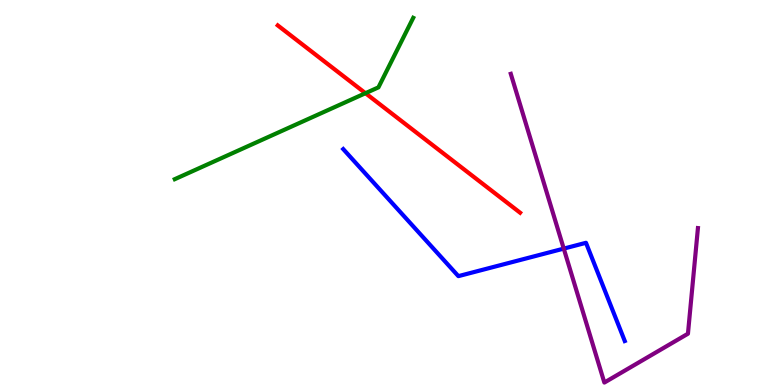[{'lines': ['blue', 'red'], 'intersections': []}, {'lines': ['green', 'red'], 'intersections': [{'x': 4.72, 'y': 7.58}]}, {'lines': ['purple', 'red'], 'intersections': []}, {'lines': ['blue', 'green'], 'intersections': []}, {'lines': ['blue', 'purple'], 'intersections': [{'x': 7.27, 'y': 3.54}]}, {'lines': ['green', 'purple'], 'intersections': []}]